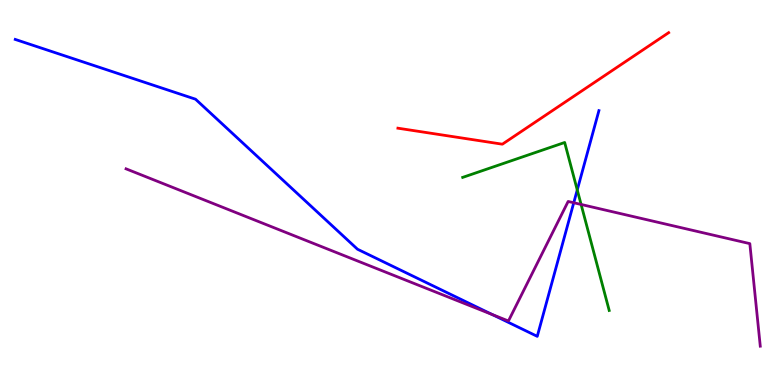[{'lines': ['blue', 'red'], 'intersections': []}, {'lines': ['green', 'red'], 'intersections': []}, {'lines': ['purple', 'red'], 'intersections': []}, {'lines': ['blue', 'green'], 'intersections': [{'x': 7.45, 'y': 5.07}]}, {'lines': ['blue', 'purple'], 'intersections': [{'x': 6.35, 'y': 1.83}, {'x': 7.4, 'y': 4.73}]}, {'lines': ['green', 'purple'], 'intersections': [{'x': 7.5, 'y': 4.69}]}]